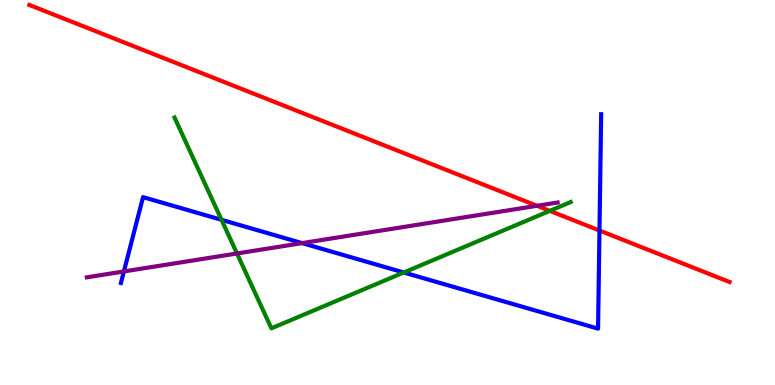[{'lines': ['blue', 'red'], 'intersections': [{'x': 7.74, 'y': 4.01}]}, {'lines': ['green', 'red'], 'intersections': [{'x': 7.09, 'y': 4.52}]}, {'lines': ['purple', 'red'], 'intersections': [{'x': 6.93, 'y': 4.65}]}, {'lines': ['blue', 'green'], 'intersections': [{'x': 2.86, 'y': 4.29}, {'x': 5.21, 'y': 2.92}]}, {'lines': ['blue', 'purple'], 'intersections': [{'x': 1.6, 'y': 2.95}, {'x': 3.9, 'y': 3.69}]}, {'lines': ['green', 'purple'], 'intersections': [{'x': 3.06, 'y': 3.42}]}]